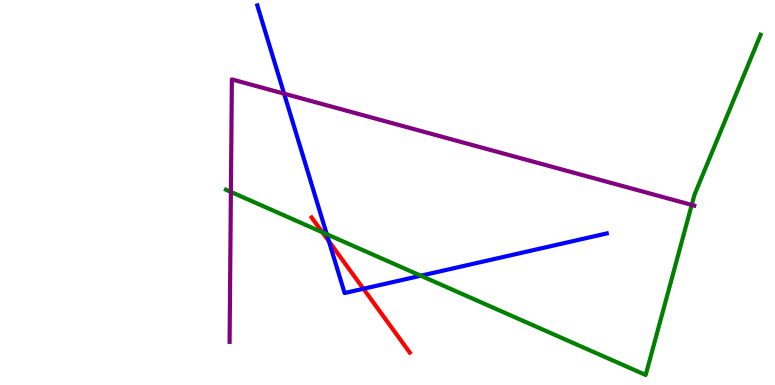[{'lines': ['blue', 'red'], 'intersections': [{'x': 4.24, 'y': 3.73}, {'x': 4.69, 'y': 2.5}]}, {'lines': ['green', 'red'], 'intersections': [{'x': 4.16, 'y': 3.97}]}, {'lines': ['purple', 'red'], 'intersections': []}, {'lines': ['blue', 'green'], 'intersections': [{'x': 4.22, 'y': 3.92}, {'x': 5.43, 'y': 2.84}]}, {'lines': ['blue', 'purple'], 'intersections': [{'x': 3.67, 'y': 7.57}]}, {'lines': ['green', 'purple'], 'intersections': [{'x': 2.98, 'y': 5.02}, {'x': 8.93, 'y': 4.68}]}]